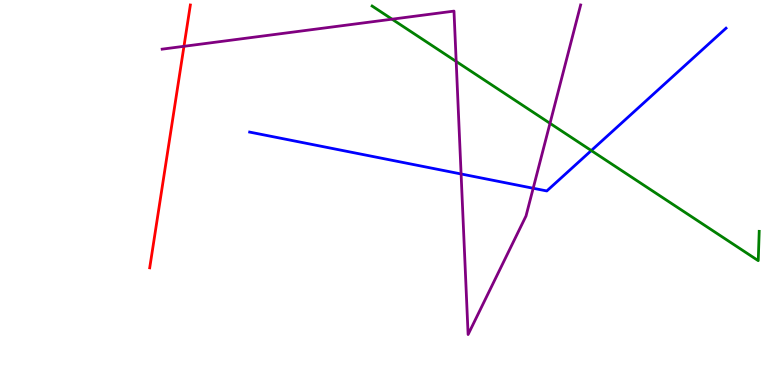[{'lines': ['blue', 'red'], 'intersections': []}, {'lines': ['green', 'red'], 'intersections': []}, {'lines': ['purple', 'red'], 'intersections': [{'x': 2.37, 'y': 8.8}]}, {'lines': ['blue', 'green'], 'intersections': [{'x': 7.63, 'y': 6.09}]}, {'lines': ['blue', 'purple'], 'intersections': [{'x': 5.95, 'y': 5.48}, {'x': 6.88, 'y': 5.11}]}, {'lines': ['green', 'purple'], 'intersections': [{'x': 5.06, 'y': 9.5}, {'x': 5.89, 'y': 8.4}, {'x': 7.1, 'y': 6.8}]}]